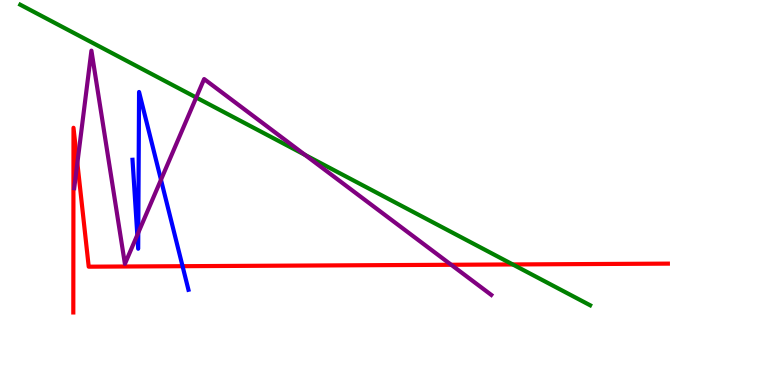[{'lines': ['blue', 'red'], 'intersections': [{'x': 2.36, 'y': 3.09}]}, {'lines': ['green', 'red'], 'intersections': [{'x': 6.62, 'y': 3.13}]}, {'lines': ['purple', 'red'], 'intersections': [{'x': 0.998, 'y': 5.77}, {'x': 5.82, 'y': 3.12}]}, {'lines': ['blue', 'green'], 'intersections': []}, {'lines': ['blue', 'purple'], 'intersections': [{'x': 1.77, 'y': 3.9}, {'x': 1.78, 'y': 3.96}, {'x': 2.08, 'y': 5.33}]}, {'lines': ['green', 'purple'], 'intersections': [{'x': 2.53, 'y': 7.47}, {'x': 3.94, 'y': 5.98}]}]